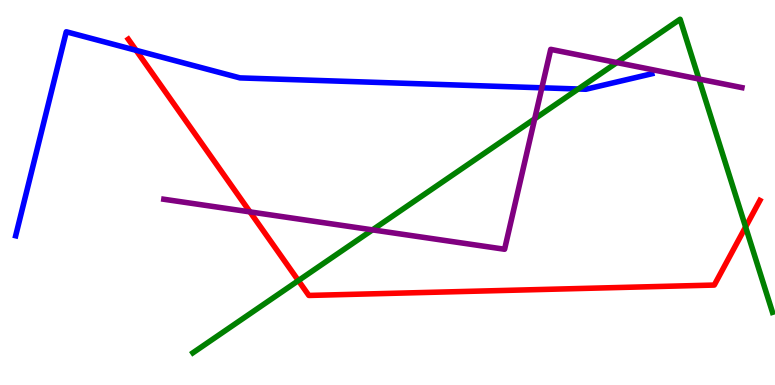[{'lines': ['blue', 'red'], 'intersections': [{'x': 1.76, 'y': 8.69}]}, {'lines': ['green', 'red'], 'intersections': [{'x': 3.85, 'y': 2.71}, {'x': 9.62, 'y': 4.1}]}, {'lines': ['purple', 'red'], 'intersections': [{'x': 3.23, 'y': 4.5}]}, {'lines': ['blue', 'green'], 'intersections': [{'x': 7.46, 'y': 7.69}]}, {'lines': ['blue', 'purple'], 'intersections': [{'x': 6.99, 'y': 7.72}]}, {'lines': ['green', 'purple'], 'intersections': [{'x': 4.81, 'y': 4.03}, {'x': 6.9, 'y': 6.91}, {'x': 7.96, 'y': 8.37}, {'x': 9.02, 'y': 7.95}]}]